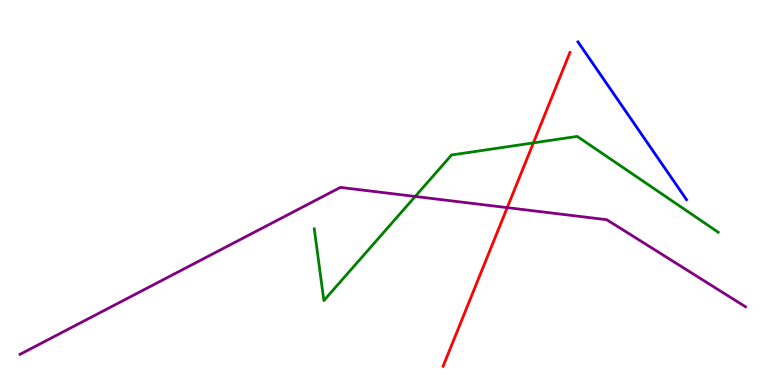[{'lines': ['blue', 'red'], 'intersections': []}, {'lines': ['green', 'red'], 'intersections': [{'x': 6.88, 'y': 6.29}]}, {'lines': ['purple', 'red'], 'intersections': [{'x': 6.54, 'y': 4.61}]}, {'lines': ['blue', 'green'], 'intersections': []}, {'lines': ['blue', 'purple'], 'intersections': []}, {'lines': ['green', 'purple'], 'intersections': [{'x': 5.36, 'y': 4.9}]}]